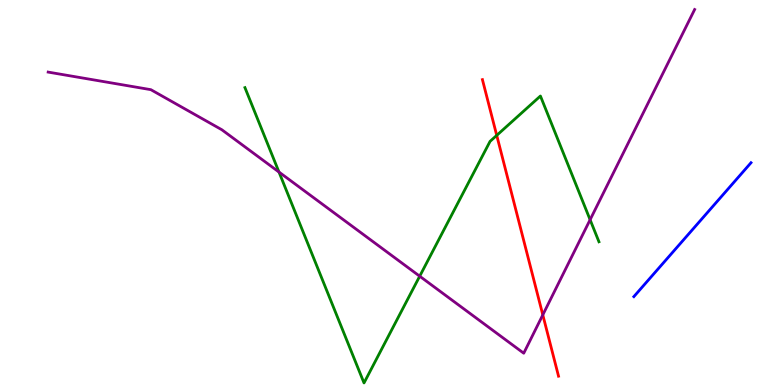[{'lines': ['blue', 'red'], 'intersections': []}, {'lines': ['green', 'red'], 'intersections': [{'x': 6.41, 'y': 6.48}]}, {'lines': ['purple', 'red'], 'intersections': [{'x': 7.0, 'y': 1.82}]}, {'lines': ['blue', 'green'], 'intersections': []}, {'lines': ['blue', 'purple'], 'intersections': []}, {'lines': ['green', 'purple'], 'intersections': [{'x': 3.6, 'y': 5.53}, {'x': 5.42, 'y': 2.83}, {'x': 7.61, 'y': 4.29}]}]